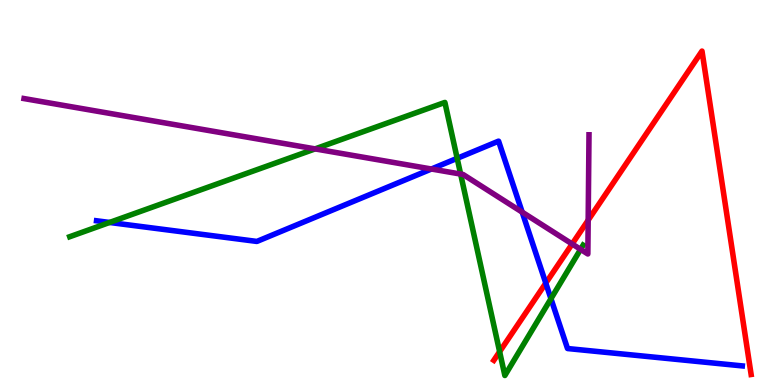[{'lines': ['blue', 'red'], 'intersections': [{'x': 7.04, 'y': 2.65}]}, {'lines': ['green', 'red'], 'intersections': [{'x': 6.45, 'y': 0.865}]}, {'lines': ['purple', 'red'], 'intersections': [{'x': 7.38, 'y': 3.66}, {'x': 7.59, 'y': 4.28}]}, {'lines': ['blue', 'green'], 'intersections': [{'x': 1.41, 'y': 4.22}, {'x': 5.9, 'y': 5.89}, {'x': 7.11, 'y': 2.24}]}, {'lines': ['blue', 'purple'], 'intersections': [{'x': 5.57, 'y': 5.61}, {'x': 6.74, 'y': 4.49}]}, {'lines': ['green', 'purple'], 'intersections': [{'x': 4.07, 'y': 6.13}, {'x': 5.94, 'y': 5.48}, {'x': 7.49, 'y': 3.52}]}]